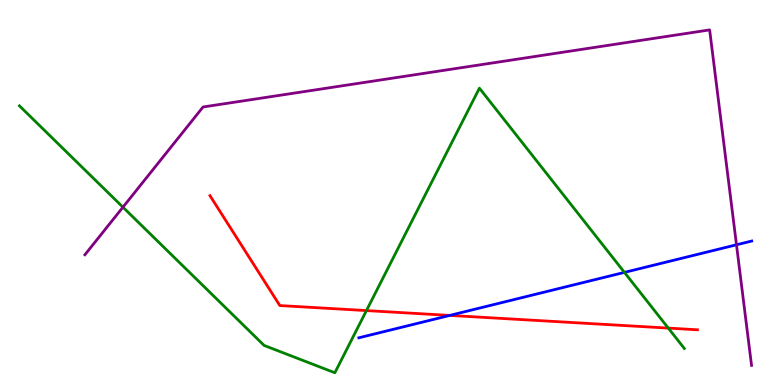[{'lines': ['blue', 'red'], 'intersections': [{'x': 5.8, 'y': 1.81}]}, {'lines': ['green', 'red'], 'intersections': [{'x': 4.73, 'y': 1.93}, {'x': 8.62, 'y': 1.48}]}, {'lines': ['purple', 'red'], 'intersections': []}, {'lines': ['blue', 'green'], 'intersections': [{'x': 8.06, 'y': 2.93}]}, {'lines': ['blue', 'purple'], 'intersections': [{'x': 9.5, 'y': 3.64}]}, {'lines': ['green', 'purple'], 'intersections': [{'x': 1.59, 'y': 4.62}]}]